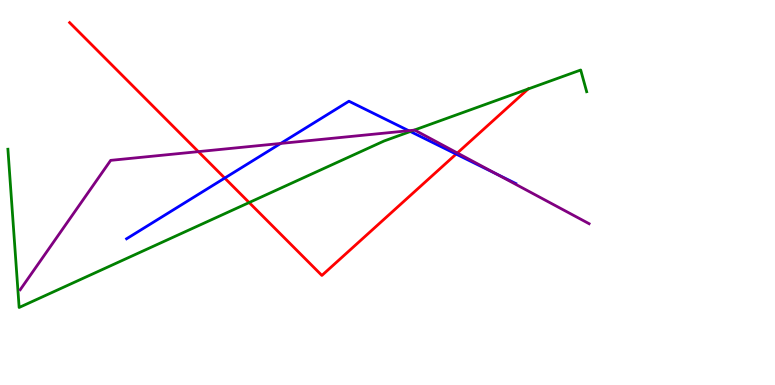[{'lines': ['blue', 'red'], 'intersections': [{'x': 2.9, 'y': 5.37}, {'x': 5.89, 'y': 6.0}]}, {'lines': ['green', 'red'], 'intersections': [{'x': 3.21, 'y': 4.74}, {'x': 6.81, 'y': 7.69}]}, {'lines': ['purple', 'red'], 'intersections': [{'x': 2.56, 'y': 6.06}, {'x': 5.9, 'y': 6.03}]}, {'lines': ['blue', 'green'], 'intersections': [{'x': 5.29, 'y': 6.58}]}, {'lines': ['blue', 'purple'], 'intersections': [{'x': 3.62, 'y': 6.27}, {'x': 5.27, 'y': 6.61}, {'x': 6.41, 'y': 5.48}]}, {'lines': ['green', 'purple'], 'intersections': [{'x': 5.34, 'y': 6.62}]}]